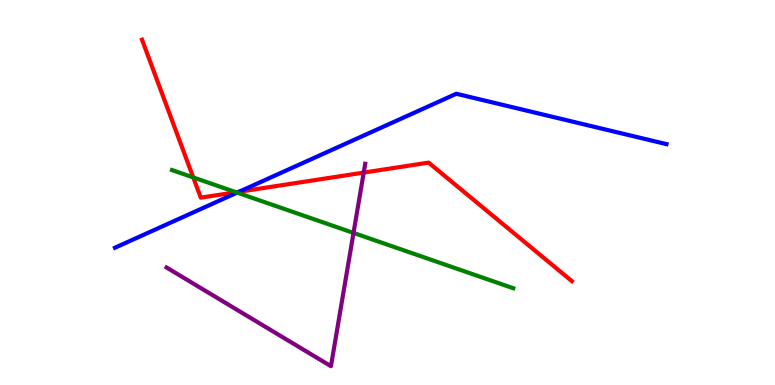[{'lines': ['blue', 'red'], 'intersections': [{'x': 3.08, 'y': 5.02}]}, {'lines': ['green', 'red'], 'intersections': [{'x': 2.49, 'y': 5.39}, {'x': 3.05, 'y': 5.01}]}, {'lines': ['purple', 'red'], 'intersections': [{'x': 4.69, 'y': 5.52}]}, {'lines': ['blue', 'green'], 'intersections': [{'x': 3.06, 'y': 5.0}]}, {'lines': ['blue', 'purple'], 'intersections': []}, {'lines': ['green', 'purple'], 'intersections': [{'x': 4.56, 'y': 3.95}]}]